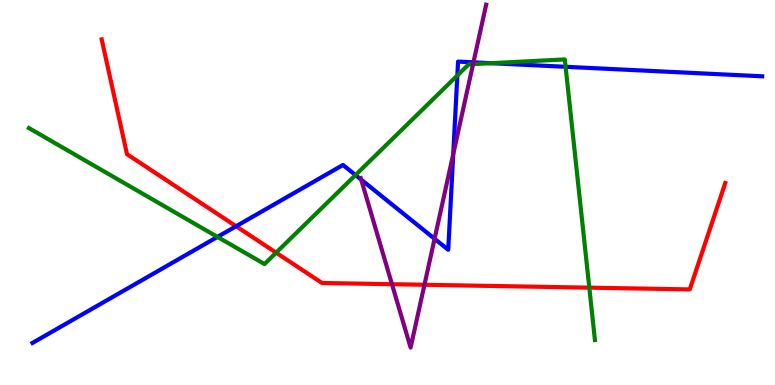[{'lines': ['blue', 'red'], 'intersections': [{'x': 3.05, 'y': 4.12}]}, {'lines': ['green', 'red'], 'intersections': [{'x': 3.56, 'y': 3.44}, {'x': 7.6, 'y': 2.53}]}, {'lines': ['purple', 'red'], 'intersections': [{'x': 5.06, 'y': 2.62}, {'x': 5.48, 'y': 2.6}]}, {'lines': ['blue', 'green'], 'intersections': [{'x': 2.81, 'y': 3.85}, {'x': 4.59, 'y': 5.45}, {'x': 5.9, 'y': 8.04}, {'x': 6.34, 'y': 8.36}, {'x': 7.3, 'y': 8.27}]}, {'lines': ['blue', 'purple'], 'intersections': [{'x': 4.66, 'y': 5.33}, {'x': 5.61, 'y': 3.8}, {'x': 5.85, 'y': 6.0}, {'x': 6.11, 'y': 8.38}]}, {'lines': ['green', 'purple'], 'intersections': [{'x': 6.1, 'y': 8.33}]}]